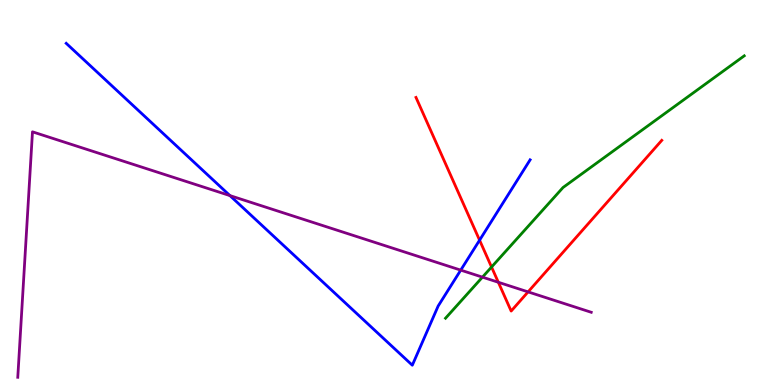[{'lines': ['blue', 'red'], 'intersections': [{'x': 6.19, 'y': 3.76}]}, {'lines': ['green', 'red'], 'intersections': [{'x': 6.34, 'y': 3.06}]}, {'lines': ['purple', 'red'], 'intersections': [{'x': 6.43, 'y': 2.67}, {'x': 6.81, 'y': 2.42}]}, {'lines': ['blue', 'green'], 'intersections': []}, {'lines': ['blue', 'purple'], 'intersections': [{'x': 2.97, 'y': 4.92}, {'x': 5.95, 'y': 2.98}]}, {'lines': ['green', 'purple'], 'intersections': [{'x': 6.23, 'y': 2.8}]}]